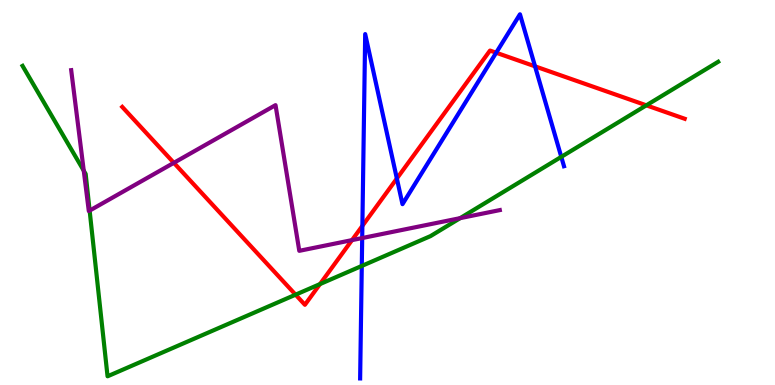[{'lines': ['blue', 'red'], 'intersections': [{'x': 4.68, 'y': 4.13}, {'x': 5.12, 'y': 5.36}, {'x': 6.4, 'y': 8.63}, {'x': 6.9, 'y': 8.28}]}, {'lines': ['green', 'red'], 'intersections': [{'x': 3.81, 'y': 2.35}, {'x': 4.13, 'y': 2.62}, {'x': 8.34, 'y': 7.26}]}, {'lines': ['purple', 'red'], 'intersections': [{'x': 2.24, 'y': 5.77}, {'x': 4.54, 'y': 3.76}]}, {'lines': ['blue', 'green'], 'intersections': [{'x': 4.67, 'y': 3.09}, {'x': 7.24, 'y': 5.93}]}, {'lines': ['blue', 'purple'], 'intersections': [{'x': 4.67, 'y': 3.82}]}, {'lines': ['green', 'purple'], 'intersections': [{'x': 1.08, 'y': 5.57}, {'x': 1.16, 'y': 4.53}, {'x': 5.94, 'y': 4.33}]}]